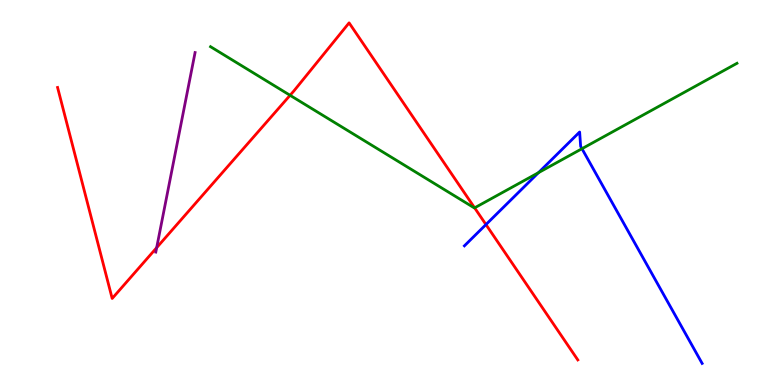[{'lines': ['blue', 'red'], 'intersections': [{'x': 6.27, 'y': 4.17}]}, {'lines': ['green', 'red'], 'intersections': [{'x': 3.74, 'y': 7.52}, {'x': 6.12, 'y': 4.6}]}, {'lines': ['purple', 'red'], 'intersections': [{'x': 2.02, 'y': 3.57}]}, {'lines': ['blue', 'green'], 'intersections': [{'x': 6.95, 'y': 5.52}, {'x': 7.51, 'y': 6.14}]}, {'lines': ['blue', 'purple'], 'intersections': []}, {'lines': ['green', 'purple'], 'intersections': []}]